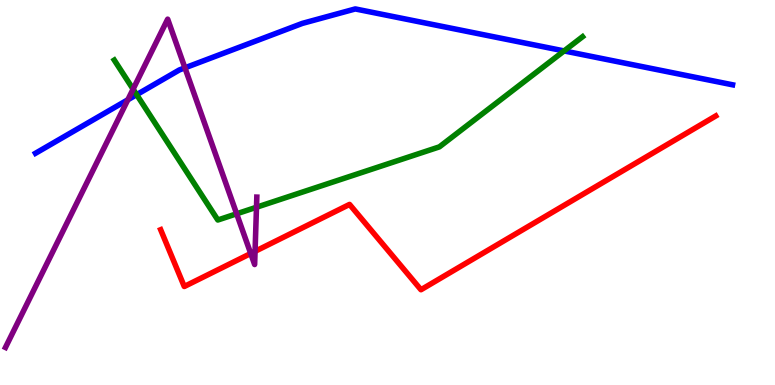[{'lines': ['blue', 'red'], 'intersections': []}, {'lines': ['green', 'red'], 'intersections': []}, {'lines': ['purple', 'red'], 'intersections': [{'x': 3.24, 'y': 3.42}, {'x': 3.29, 'y': 3.47}]}, {'lines': ['blue', 'green'], 'intersections': [{'x': 1.76, 'y': 7.54}, {'x': 7.28, 'y': 8.68}]}, {'lines': ['blue', 'purple'], 'intersections': [{'x': 1.65, 'y': 7.41}, {'x': 2.39, 'y': 8.24}]}, {'lines': ['green', 'purple'], 'intersections': [{'x': 1.72, 'y': 7.68}, {'x': 3.05, 'y': 4.45}, {'x': 3.31, 'y': 4.62}]}]